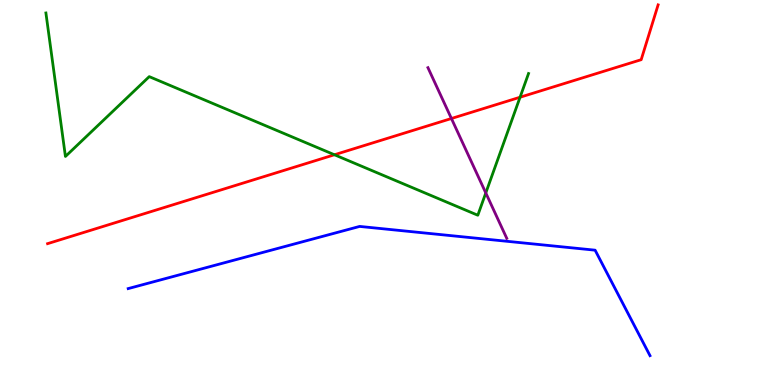[{'lines': ['blue', 'red'], 'intersections': []}, {'lines': ['green', 'red'], 'intersections': [{'x': 4.32, 'y': 5.98}, {'x': 6.71, 'y': 7.47}]}, {'lines': ['purple', 'red'], 'intersections': [{'x': 5.82, 'y': 6.92}]}, {'lines': ['blue', 'green'], 'intersections': []}, {'lines': ['blue', 'purple'], 'intersections': []}, {'lines': ['green', 'purple'], 'intersections': [{'x': 6.27, 'y': 4.99}]}]